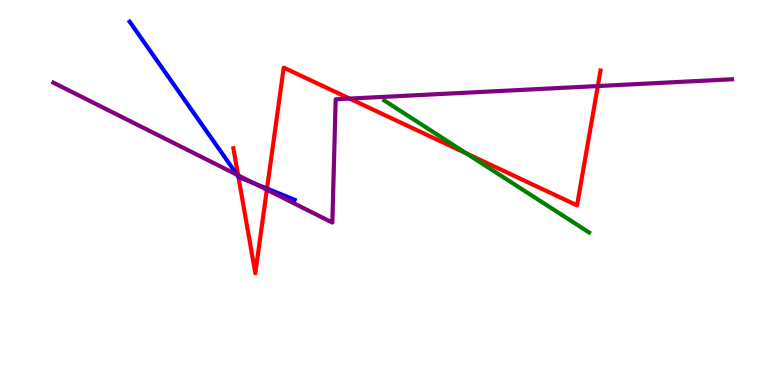[{'lines': ['blue', 'red'], 'intersections': [{'x': 3.08, 'y': 5.41}, {'x': 3.45, 'y': 5.1}]}, {'lines': ['green', 'red'], 'intersections': [{'x': 6.02, 'y': 6.02}]}, {'lines': ['purple', 'red'], 'intersections': [{'x': 3.07, 'y': 5.45}, {'x': 3.44, 'y': 5.07}, {'x': 4.51, 'y': 7.44}, {'x': 7.71, 'y': 7.76}]}, {'lines': ['blue', 'green'], 'intersections': []}, {'lines': ['blue', 'purple'], 'intersections': [{'x': 3.06, 'y': 5.46}, {'x': 3.28, 'y': 5.24}]}, {'lines': ['green', 'purple'], 'intersections': []}]